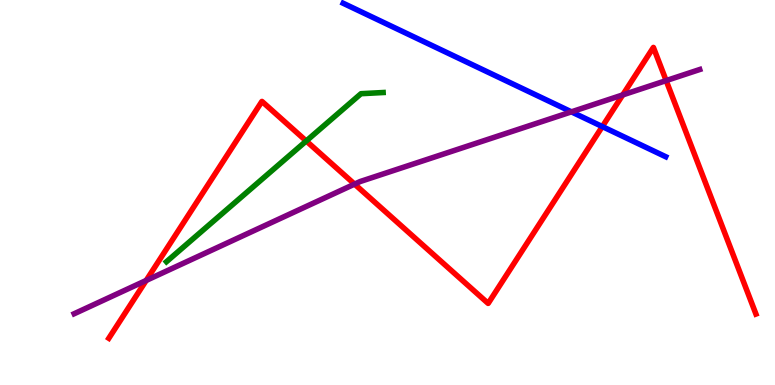[{'lines': ['blue', 'red'], 'intersections': [{'x': 7.77, 'y': 6.71}]}, {'lines': ['green', 'red'], 'intersections': [{'x': 3.95, 'y': 6.34}]}, {'lines': ['purple', 'red'], 'intersections': [{'x': 1.89, 'y': 2.72}, {'x': 4.57, 'y': 5.22}, {'x': 8.04, 'y': 7.53}, {'x': 8.6, 'y': 7.91}]}, {'lines': ['blue', 'green'], 'intersections': []}, {'lines': ['blue', 'purple'], 'intersections': [{'x': 7.37, 'y': 7.09}]}, {'lines': ['green', 'purple'], 'intersections': []}]